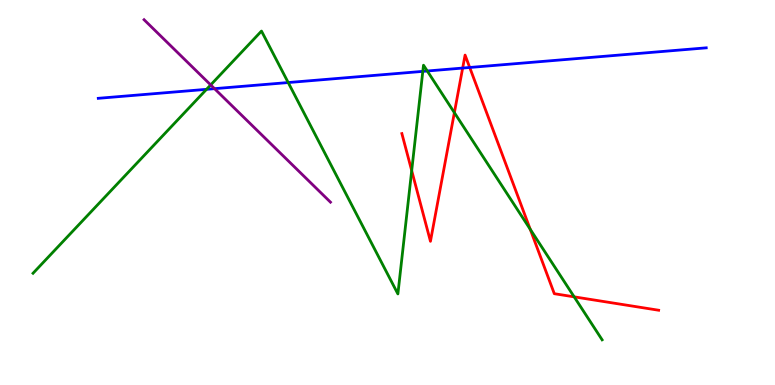[{'lines': ['blue', 'red'], 'intersections': [{'x': 5.97, 'y': 8.23}, {'x': 6.06, 'y': 8.25}]}, {'lines': ['green', 'red'], 'intersections': [{'x': 5.31, 'y': 5.57}, {'x': 5.86, 'y': 7.07}, {'x': 6.84, 'y': 4.05}, {'x': 7.41, 'y': 2.29}]}, {'lines': ['purple', 'red'], 'intersections': []}, {'lines': ['blue', 'green'], 'intersections': [{'x': 2.66, 'y': 7.68}, {'x': 3.72, 'y': 7.86}, {'x': 5.46, 'y': 8.15}, {'x': 5.51, 'y': 8.16}]}, {'lines': ['blue', 'purple'], 'intersections': [{'x': 2.77, 'y': 7.7}]}, {'lines': ['green', 'purple'], 'intersections': [{'x': 2.72, 'y': 7.79}]}]